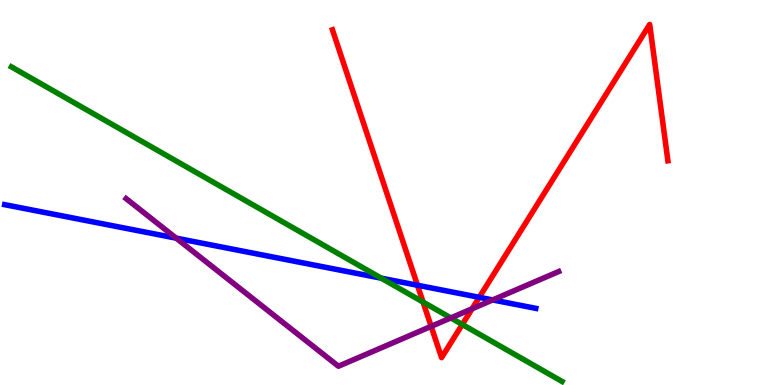[{'lines': ['blue', 'red'], 'intersections': [{'x': 5.39, 'y': 2.59}, {'x': 6.18, 'y': 2.28}]}, {'lines': ['green', 'red'], 'intersections': [{'x': 5.46, 'y': 2.15}, {'x': 5.97, 'y': 1.57}]}, {'lines': ['purple', 'red'], 'intersections': [{'x': 5.56, 'y': 1.52}, {'x': 6.09, 'y': 1.98}]}, {'lines': ['blue', 'green'], 'intersections': [{'x': 4.92, 'y': 2.77}]}, {'lines': ['blue', 'purple'], 'intersections': [{'x': 2.27, 'y': 3.81}, {'x': 6.36, 'y': 2.21}]}, {'lines': ['green', 'purple'], 'intersections': [{'x': 5.82, 'y': 1.74}]}]